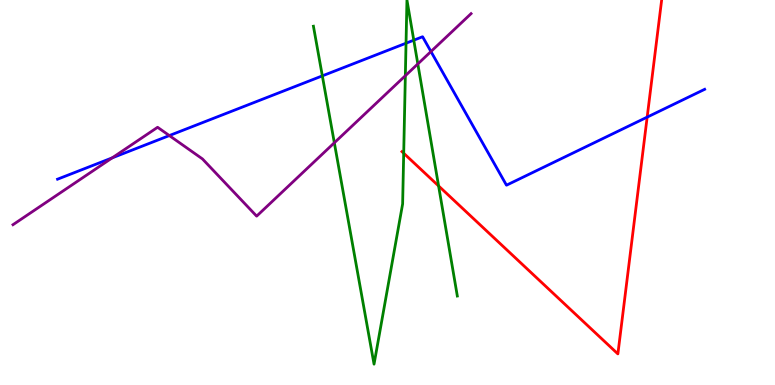[{'lines': ['blue', 'red'], 'intersections': [{'x': 8.35, 'y': 6.96}]}, {'lines': ['green', 'red'], 'intersections': [{'x': 5.21, 'y': 6.02}, {'x': 5.66, 'y': 5.17}]}, {'lines': ['purple', 'red'], 'intersections': []}, {'lines': ['blue', 'green'], 'intersections': [{'x': 4.16, 'y': 8.03}, {'x': 5.24, 'y': 8.88}, {'x': 5.34, 'y': 8.96}]}, {'lines': ['blue', 'purple'], 'intersections': [{'x': 1.45, 'y': 5.9}, {'x': 2.18, 'y': 6.48}, {'x': 5.56, 'y': 8.66}]}, {'lines': ['green', 'purple'], 'intersections': [{'x': 4.31, 'y': 6.29}, {'x': 5.23, 'y': 8.03}, {'x': 5.39, 'y': 8.34}]}]